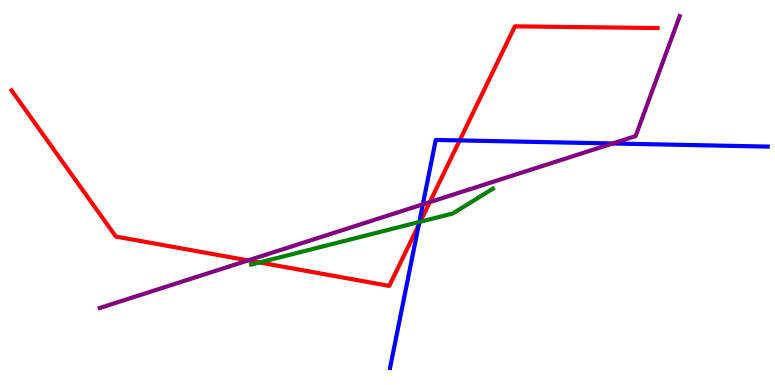[{'lines': ['blue', 'red'], 'intersections': [{'x': 5.4, 'y': 4.15}, {'x': 5.93, 'y': 6.35}]}, {'lines': ['green', 'red'], 'intersections': [{'x': 3.35, 'y': 3.18}, {'x': 5.42, 'y': 4.24}]}, {'lines': ['purple', 'red'], 'intersections': [{'x': 3.2, 'y': 3.24}, {'x': 5.55, 'y': 4.75}]}, {'lines': ['blue', 'green'], 'intersections': [{'x': 5.41, 'y': 4.23}]}, {'lines': ['blue', 'purple'], 'intersections': [{'x': 5.46, 'y': 4.69}, {'x': 7.9, 'y': 6.27}]}, {'lines': ['green', 'purple'], 'intersections': []}]